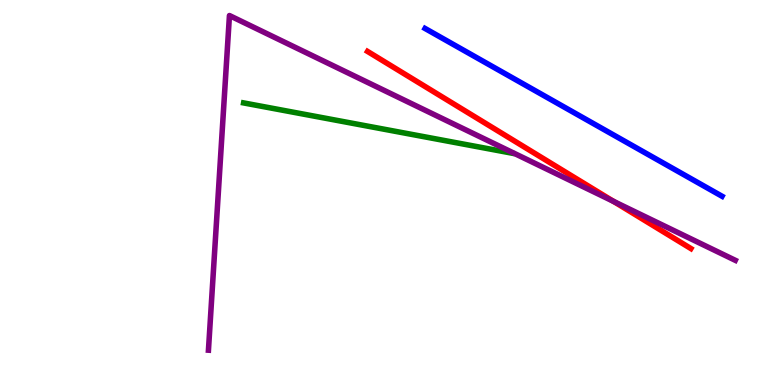[{'lines': ['blue', 'red'], 'intersections': []}, {'lines': ['green', 'red'], 'intersections': []}, {'lines': ['purple', 'red'], 'intersections': [{'x': 7.92, 'y': 4.77}]}, {'lines': ['blue', 'green'], 'intersections': []}, {'lines': ['blue', 'purple'], 'intersections': []}, {'lines': ['green', 'purple'], 'intersections': []}]